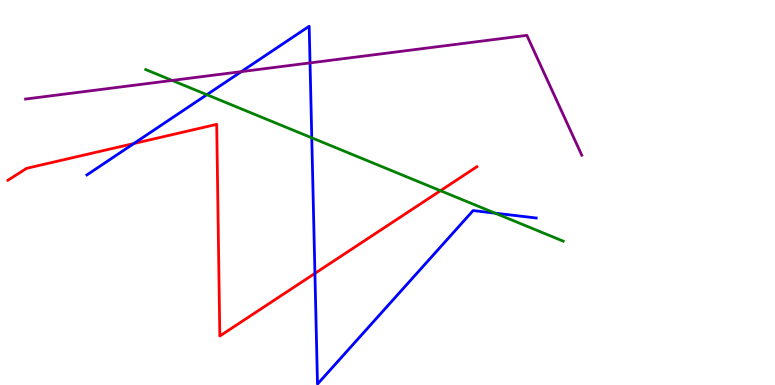[{'lines': ['blue', 'red'], 'intersections': [{'x': 1.73, 'y': 6.27}, {'x': 4.06, 'y': 2.9}]}, {'lines': ['green', 'red'], 'intersections': [{'x': 5.68, 'y': 5.05}]}, {'lines': ['purple', 'red'], 'intersections': []}, {'lines': ['blue', 'green'], 'intersections': [{'x': 2.67, 'y': 7.54}, {'x': 4.02, 'y': 6.42}, {'x': 6.39, 'y': 4.46}]}, {'lines': ['blue', 'purple'], 'intersections': [{'x': 3.11, 'y': 8.14}, {'x': 4.0, 'y': 8.37}]}, {'lines': ['green', 'purple'], 'intersections': [{'x': 2.22, 'y': 7.91}]}]